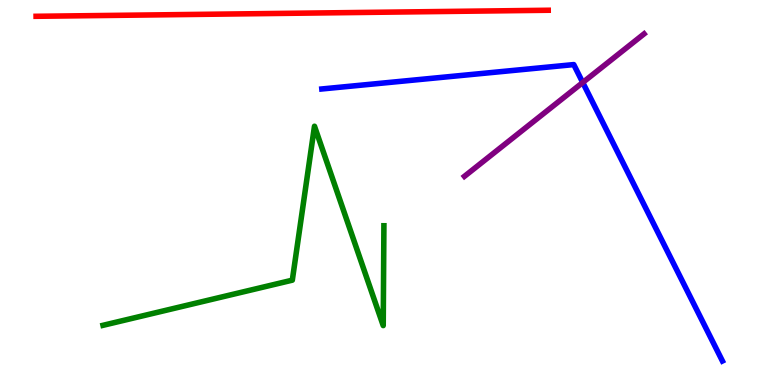[{'lines': ['blue', 'red'], 'intersections': []}, {'lines': ['green', 'red'], 'intersections': []}, {'lines': ['purple', 'red'], 'intersections': []}, {'lines': ['blue', 'green'], 'intersections': []}, {'lines': ['blue', 'purple'], 'intersections': [{'x': 7.52, 'y': 7.86}]}, {'lines': ['green', 'purple'], 'intersections': []}]